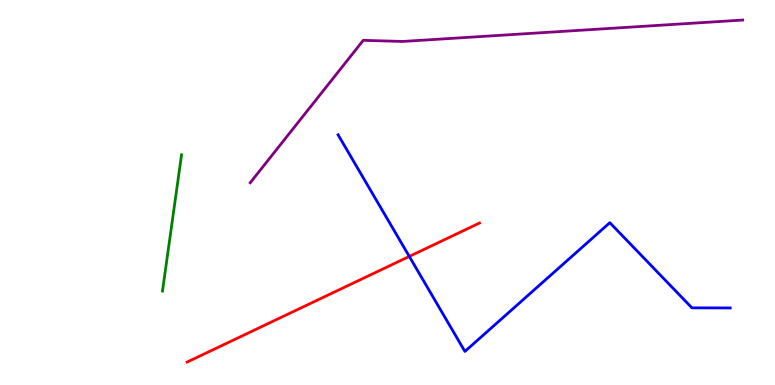[{'lines': ['blue', 'red'], 'intersections': [{'x': 5.28, 'y': 3.34}]}, {'lines': ['green', 'red'], 'intersections': []}, {'lines': ['purple', 'red'], 'intersections': []}, {'lines': ['blue', 'green'], 'intersections': []}, {'lines': ['blue', 'purple'], 'intersections': []}, {'lines': ['green', 'purple'], 'intersections': []}]